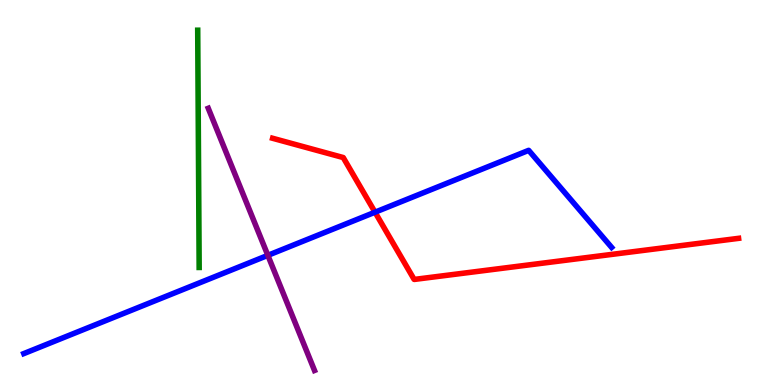[{'lines': ['blue', 'red'], 'intersections': [{'x': 4.84, 'y': 4.49}]}, {'lines': ['green', 'red'], 'intersections': []}, {'lines': ['purple', 'red'], 'intersections': []}, {'lines': ['blue', 'green'], 'intersections': []}, {'lines': ['blue', 'purple'], 'intersections': [{'x': 3.46, 'y': 3.37}]}, {'lines': ['green', 'purple'], 'intersections': []}]